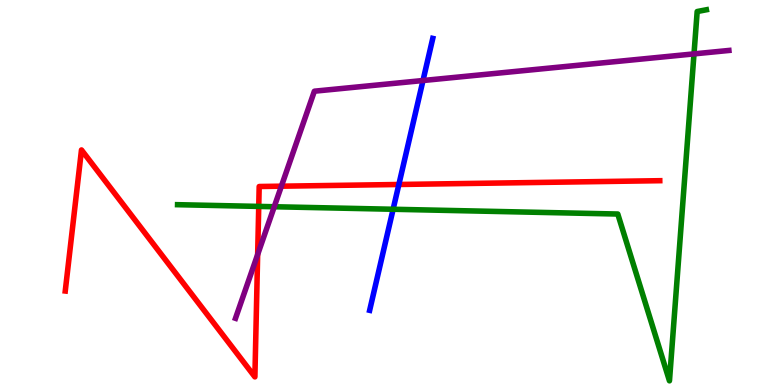[{'lines': ['blue', 'red'], 'intersections': [{'x': 5.15, 'y': 5.21}]}, {'lines': ['green', 'red'], 'intersections': [{'x': 3.34, 'y': 4.64}]}, {'lines': ['purple', 'red'], 'intersections': [{'x': 3.32, 'y': 3.39}, {'x': 3.63, 'y': 5.16}]}, {'lines': ['blue', 'green'], 'intersections': [{'x': 5.07, 'y': 4.56}]}, {'lines': ['blue', 'purple'], 'intersections': [{'x': 5.46, 'y': 7.91}]}, {'lines': ['green', 'purple'], 'intersections': [{'x': 3.54, 'y': 4.63}, {'x': 8.95, 'y': 8.6}]}]